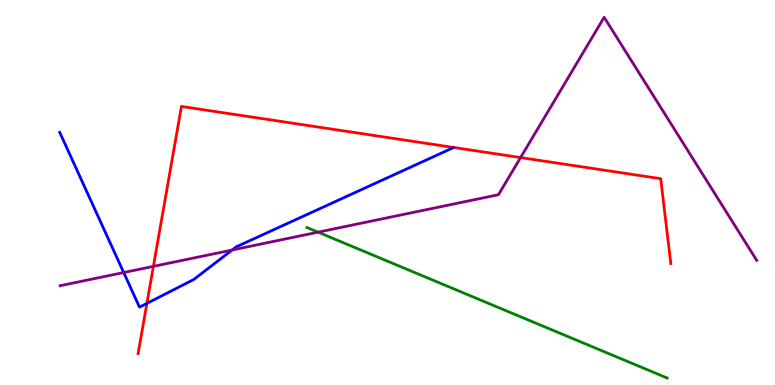[{'lines': ['blue', 'red'], 'intersections': [{'x': 1.9, 'y': 2.12}]}, {'lines': ['green', 'red'], 'intersections': []}, {'lines': ['purple', 'red'], 'intersections': [{'x': 1.98, 'y': 3.08}, {'x': 6.72, 'y': 5.91}]}, {'lines': ['blue', 'green'], 'intersections': []}, {'lines': ['blue', 'purple'], 'intersections': [{'x': 1.6, 'y': 2.92}, {'x': 3.0, 'y': 3.51}]}, {'lines': ['green', 'purple'], 'intersections': [{'x': 4.1, 'y': 3.97}]}]